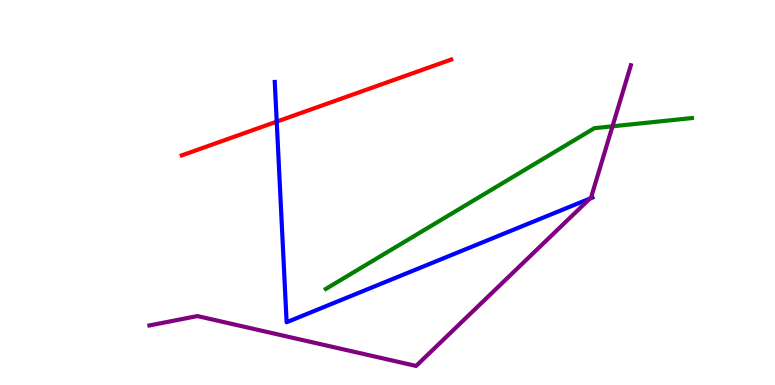[{'lines': ['blue', 'red'], 'intersections': [{'x': 3.57, 'y': 6.84}]}, {'lines': ['green', 'red'], 'intersections': []}, {'lines': ['purple', 'red'], 'intersections': []}, {'lines': ['blue', 'green'], 'intersections': []}, {'lines': ['blue', 'purple'], 'intersections': [{'x': 7.61, 'y': 4.84}]}, {'lines': ['green', 'purple'], 'intersections': [{'x': 7.9, 'y': 6.72}]}]